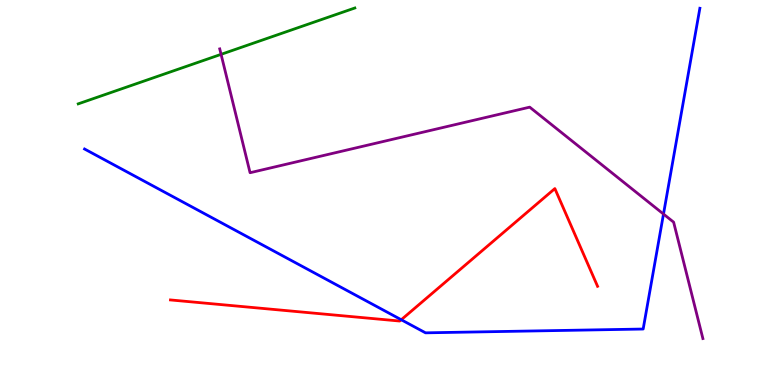[{'lines': ['blue', 'red'], 'intersections': [{'x': 5.18, 'y': 1.69}]}, {'lines': ['green', 'red'], 'intersections': []}, {'lines': ['purple', 'red'], 'intersections': []}, {'lines': ['blue', 'green'], 'intersections': []}, {'lines': ['blue', 'purple'], 'intersections': [{'x': 8.56, 'y': 4.44}]}, {'lines': ['green', 'purple'], 'intersections': [{'x': 2.85, 'y': 8.59}]}]